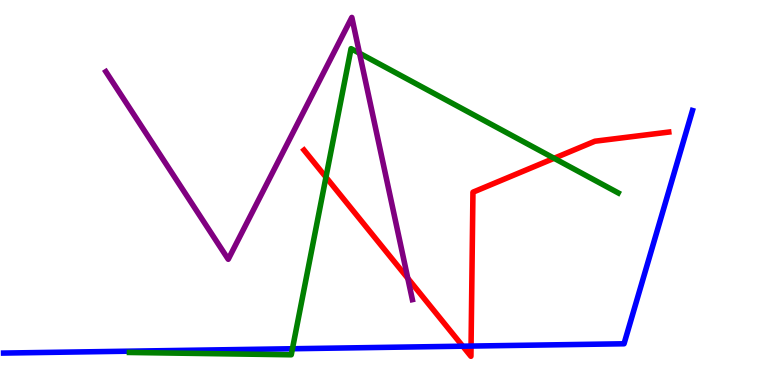[{'lines': ['blue', 'red'], 'intersections': [{'x': 5.97, 'y': 1.01}, {'x': 6.08, 'y': 1.01}]}, {'lines': ['green', 'red'], 'intersections': [{'x': 4.21, 'y': 5.4}, {'x': 7.15, 'y': 5.89}]}, {'lines': ['purple', 'red'], 'intersections': [{'x': 5.26, 'y': 2.77}]}, {'lines': ['blue', 'green'], 'intersections': [{'x': 3.77, 'y': 0.942}]}, {'lines': ['blue', 'purple'], 'intersections': []}, {'lines': ['green', 'purple'], 'intersections': [{'x': 4.64, 'y': 8.62}]}]